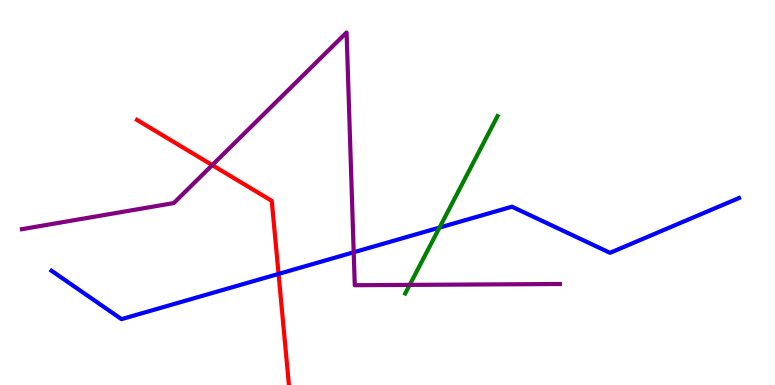[{'lines': ['blue', 'red'], 'intersections': [{'x': 3.59, 'y': 2.89}]}, {'lines': ['green', 'red'], 'intersections': []}, {'lines': ['purple', 'red'], 'intersections': [{'x': 2.74, 'y': 5.71}]}, {'lines': ['blue', 'green'], 'intersections': [{'x': 5.67, 'y': 4.09}]}, {'lines': ['blue', 'purple'], 'intersections': [{'x': 4.56, 'y': 3.45}]}, {'lines': ['green', 'purple'], 'intersections': [{'x': 5.29, 'y': 2.6}]}]